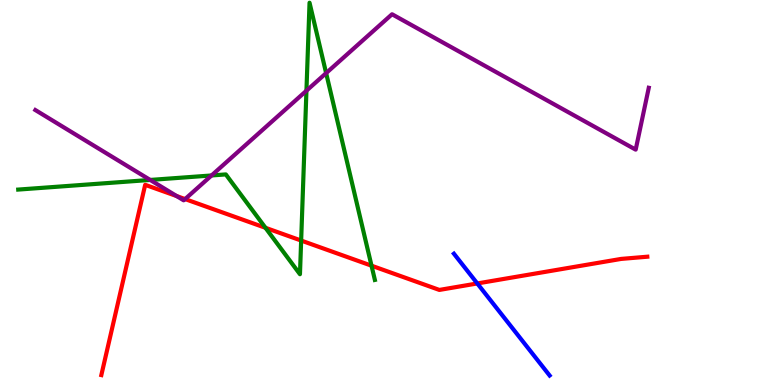[{'lines': ['blue', 'red'], 'intersections': [{'x': 6.16, 'y': 2.64}]}, {'lines': ['green', 'red'], 'intersections': [{'x': 3.43, 'y': 4.08}, {'x': 3.89, 'y': 3.75}, {'x': 4.79, 'y': 3.1}]}, {'lines': ['purple', 'red'], 'intersections': [{'x': 2.28, 'y': 4.91}, {'x': 2.39, 'y': 4.83}]}, {'lines': ['blue', 'green'], 'intersections': []}, {'lines': ['blue', 'purple'], 'intersections': []}, {'lines': ['green', 'purple'], 'intersections': [{'x': 1.94, 'y': 5.33}, {'x': 2.73, 'y': 5.44}, {'x': 3.95, 'y': 7.64}, {'x': 4.21, 'y': 8.1}]}]